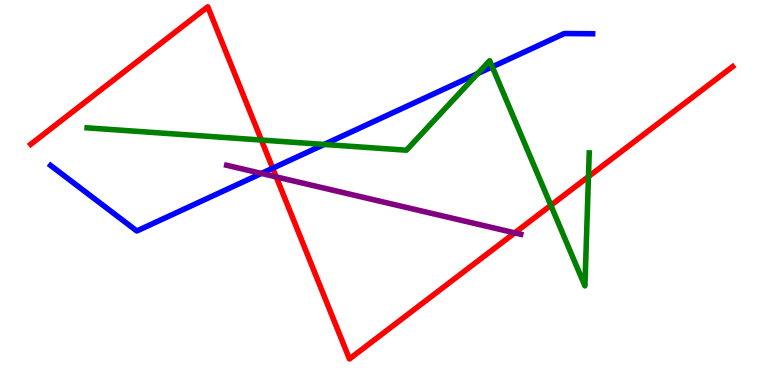[{'lines': ['blue', 'red'], 'intersections': [{'x': 3.52, 'y': 5.63}]}, {'lines': ['green', 'red'], 'intersections': [{'x': 3.37, 'y': 6.36}, {'x': 7.11, 'y': 4.67}, {'x': 7.59, 'y': 5.41}]}, {'lines': ['purple', 'red'], 'intersections': [{'x': 3.56, 'y': 5.41}, {'x': 6.64, 'y': 3.95}]}, {'lines': ['blue', 'green'], 'intersections': [{'x': 4.18, 'y': 6.25}, {'x': 6.16, 'y': 8.09}, {'x': 6.35, 'y': 8.26}]}, {'lines': ['blue', 'purple'], 'intersections': [{'x': 3.37, 'y': 5.5}]}, {'lines': ['green', 'purple'], 'intersections': []}]